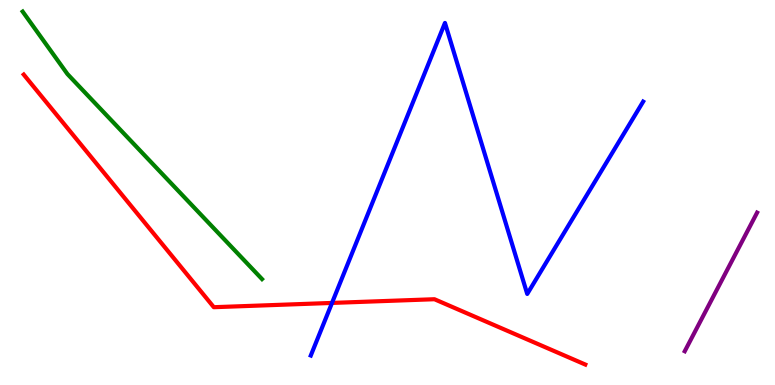[{'lines': ['blue', 'red'], 'intersections': [{'x': 4.28, 'y': 2.13}]}, {'lines': ['green', 'red'], 'intersections': []}, {'lines': ['purple', 'red'], 'intersections': []}, {'lines': ['blue', 'green'], 'intersections': []}, {'lines': ['blue', 'purple'], 'intersections': []}, {'lines': ['green', 'purple'], 'intersections': []}]